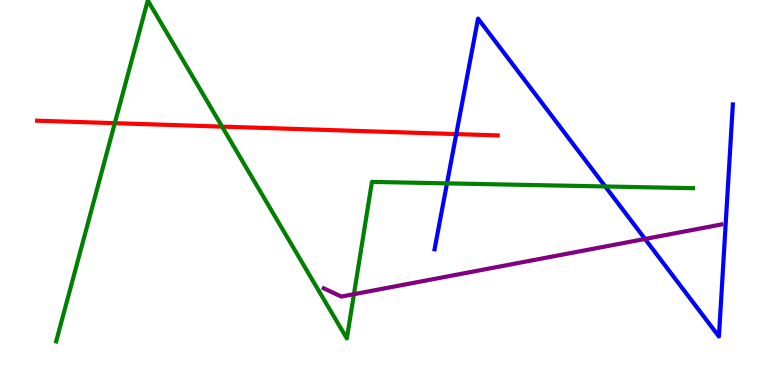[{'lines': ['blue', 'red'], 'intersections': [{'x': 5.89, 'y': 6.52}]}, {'lines': ['green', 'red'], 'intersections': [{'x': 1.48, 'y': 6.8}, {'x': 2.87, 'y': 6.71}]}, {'lines': ['purple', 'red'], 'intersections': []}, {'lines': ['blue', 'green'], 'intersections': [{'x': 5.77, 'y': 5.24}, {'x': 7.81, 'y': 5.16}]}, {'lines': ['blue', 'purple'], 'intersections': [{'x': 8.32, 'y': 3.79}]}, {'lines': ['green', 'purple'], 'intersections': [{'x': 4.57, 'y': 2.36}]}]